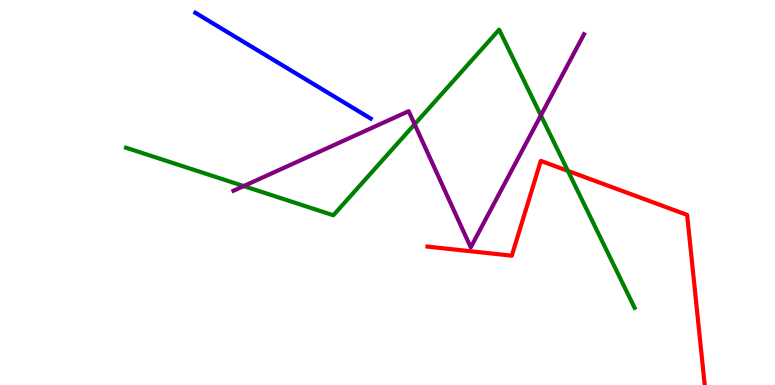[{'lines': ['blue', 'red'], 'intersections': []}, {'lines': ['green', 'red'], 'intersections': [{'x': 7.33, 'y': 5.56}]}, {'lines': ['purple', 'red'], 'intersections': []}, {'lines': ['blue', 'green'], 'intersections': []}, {'lines': ['blue', 'purple'], 'intersections': []}, {'lines': ['green', 'purple'], 'intersections': [{'x': 3.14, 'y': 5.17}, {'x': 5.35, 'y': 6.77}, {'x': 6.98, 'y': 7.0}]}]